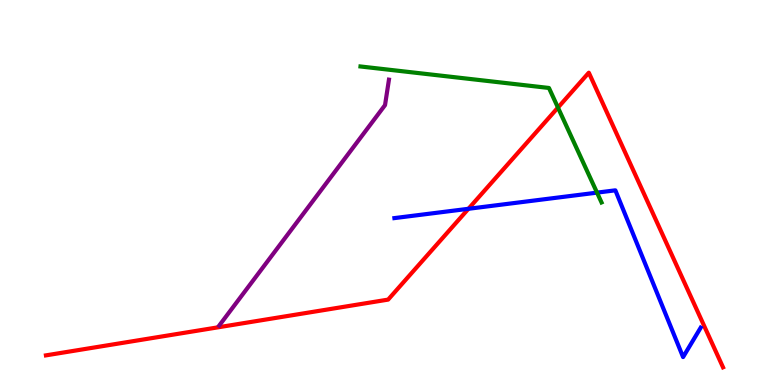[{'lines': ['blue', 'red'], 'intersections': [{'x': 6.04, 'y': 4.58}]}, {'lines': ['green', 'red'], 'intersections': [{'x': 7.2, 'y': 7.21}]}, {'lines': ['purple', 'red'], 'intersections': []}, {'lines': ['blue', 'green'], 'intersections': [{'x': 7.7, 'y': 5.0}]}, {'lines': ['blue', 'purple'], 'intersections': []}, {'lines': ['green', 'purple'], 'intersections': []}]